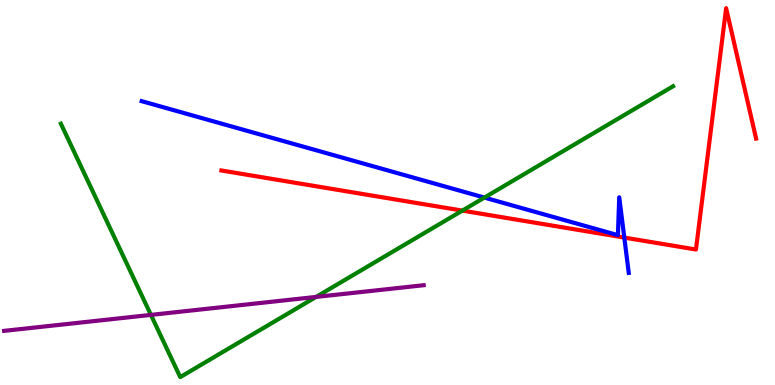[{'lines': ['blue', 'red'], 'intersections': [{'x': 8.06, 'y': 3.83}]}, {'lines': ['green', 'red'], 'intersections': [{'x': 5.97, 'y': 4.53}]}, {'lines': ['purple', 'red'], 'intersections': []}, {'lines': ['blue', 'green'], 'intersections': [{'x': 6.25, 'y': 4.87}]}, {'lines': ['blue', 'purple'], 'intersections': []}, {'lines': ['green', 'purple'], 'intersections': [{'x': 1.95, 'y': 1.82}, {'x': 4.08, 'y': 2.29}]}]